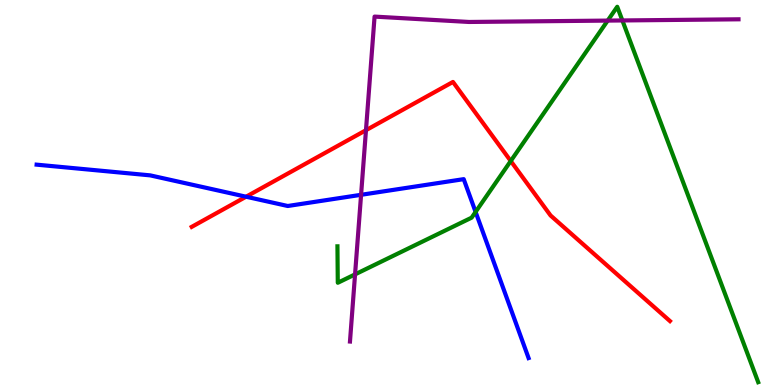[{'lines': ['blue', 'red'], 'intersections': [{'x': 3.18, 'y': 4.89}]}, {'lines': ['green', 'red'], 'intersections': [{'x': 6.59, 'y': 5.82}]}, {'lines': ['purple', 'red'], 'intersections': [{'x': 4.72, 'y': 6.62}]}, {'lines': ['blue', 'green'], 'intersections': [{'x': 6.14, 'y': 4.5}]}, {'lines': ['blue', 'purple'], 'intersections': [{'x': 4.66, 'y': 4.94}]}, {'lines': ['green', 'purple'], 'intersections': [{'x': 4.58, 'y': 2.87}, {'x': 7.84, 'y': 9.47}, {'x': 8.03, 'y': 9.47}]}]